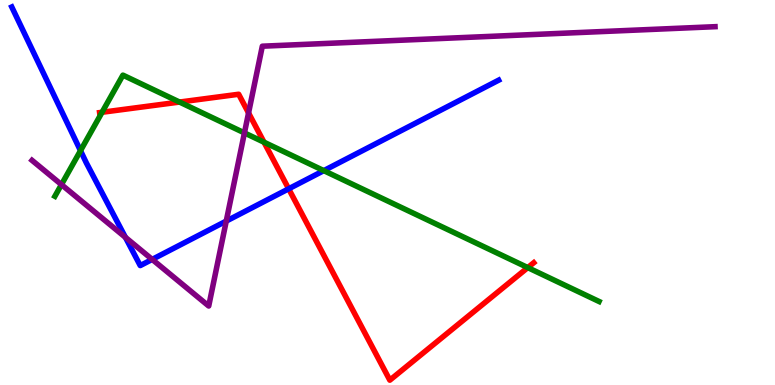[{'lines': ['blue', 'red'], 'intersections': [{'x': 3.72, 'y': 5.1}]}, {'lines': ['green', 'red'], 'intersections': [{'x': 1.32, 'y': 7.08}, {'x': 2.32, 'y': 7.35}, {'x': 3.41, 'y': 6.31}, {'x': 6.81, 'y': 3.05}]}, {'lines': ['purple', 'red'], 'intersections': [{'x': 3.21, 'y': 7.07}]}, {'lines': ['blue', 'green'], 'intersections': [{'x': 1.04, 'y': 6.09}, {'x': 4.18, 'y': 5.57}]}, {'lines': ['blue', 'purple'], 'intersections': [{'x': 1.62, 'y': 3.84}, {'x': 1.96, 'y': 3.26}, {'x': 2.92, 'y': 4.26}]}, {'lines': ['green', 'purple'], 'intersections': [{'x': 0.793, 'y': 5.21}, {'x': 3.15, 'y': 6.55}]}]